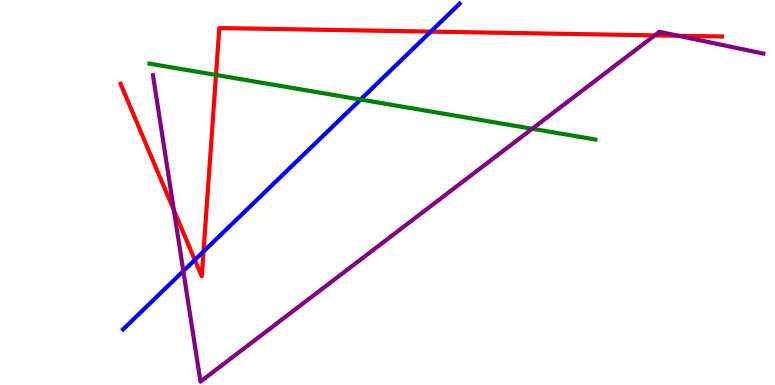[{'lines': ['blue', 'red'], 'intersections': [{'x': 2.51, 'y': 3.25}, {'x': 2.63, 'y': 3.47}, {'x': 5.56, 'y': 9.18}]}, {'lines': ['green', 'red'], 'intersections': [{'x': 2.79, 'y': 8.05}]}, {'lines': ['purple', 'red'], 'intersections': [{'x': 2.24, 'y': 4.54}, {'x': 8.45, 'y': 9.08}, {'x': 8.75, 'y': 9.07}]}, {'lines': ['blue', 'green'], 'intersections': [{'x': 4.65, 'y': 7.41}]}, {'lines': ['blue', 'purple'], 'intersections': [{'x': 2.37, 'y': 2.96}]}, {'lines': ['green', 'purple'], 'intersections': [{'x': 6.87, 'y': 6.66}]}]